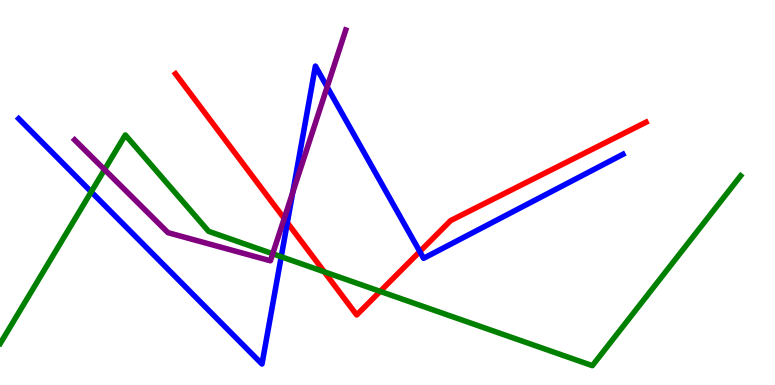[{'lines': ['blue', 'red'], 'intersections': [{'x': 3.71, 'y': 4.22}, {'x': 5.42, 'y': 3.47}]}, {'lines': ['green', 'red'], 'intersections': [{'x': 4.18, 'y': 2.94}, {'x': 4.91, 'y': 2.43}]}, {'lines': ['purple', 'red'], 'intersections': [{'x': 3.67, 'y': 4.32}]}, {'lines': ['blue', 'green'], 'intersections': [{'x': 1.18, 'y': 5.02}, {'x': 3.63, 'y': 3.33}]}, {'lines': ['blue', 'purple'], 'intersections': [{'x': 3.78, 'y': 5.01}, {'x': 4.22, 'y': 7.74}]}, {'lines': ['green', 'purple'], 'intersections': [{'x': 1.35, 'y': 5.59}, {'x': 3.52, 'y': 3.41}]}]